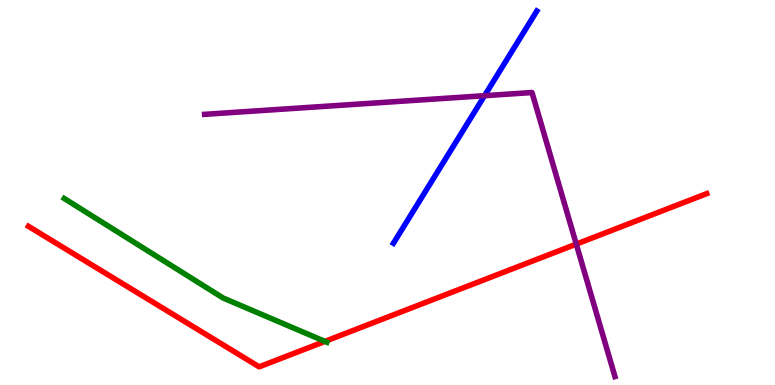[{'lines': ['blue', 'red'], 'intersections': []}, {'lines': ['green', 'red'], 'intersections': [{'x': 4.19, 'y': 1.13}]}, {'lines': ['purple', 'red'], 'intersections': [{'x': 7.44, 'y': 3.66}]}, {'lines': ['blue', 'green'], 'intersections': []}, {'lines': ['blue', 'purple'], 'intersections': [{'x': 6.25, 'y': 7.51}]}, {'lines': ['green', 'purple'], 'intersections': []}]